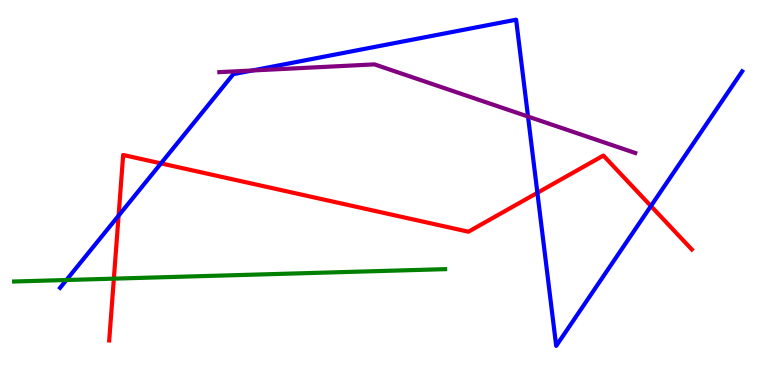[{'lines': ['blue', 'red'], 'intersections': [{'x': 1.53, 'y': 4.4}, {'x': 2.08, 'y': 5.76}, {'x': 6.93, 'y': 4.99}, {'x': 8.4, 'y': 4.65}]}, {'lines': ['green', 'red'], 'intersections': [{'x': 1.47, 'y': 2.76}]}, {'lines': ['purple', 'red'], 'intersections': []}, {'lines': ['blue', 'green'], 'intersections': [{'x': 0.857, 'y': 2.73}]}, {'lines': ['blue', 'purple'], 'intersections': [{'x': 3.26, 'y': 8.17}, {'x': 6.81, 'y': 6.97}]}, {'lines': ['green', 'purple'], 'intersections': []}]